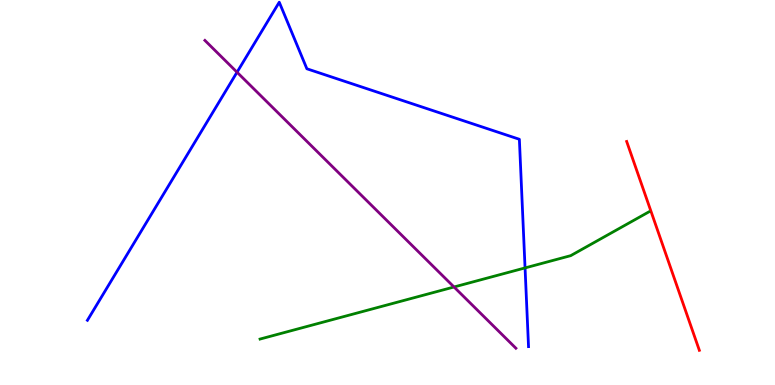[{'lines': ['blue', 'red'], 'intersections': []}, {'lines': ['green', 'red'], 'intersections': []}, {'lines': ['purple', 'red'], 'intersections': []}, {'lines': ['blue', 'green'], 'intersections': [{'x': 6.77, 'y': 3.04}]}, {'lines': ['blue', 'purple'], 'intersections': [{'x': 3.06, 'y': 8.12}]}, {'lines': ['green', 'purple'], 'intersections': [{'x': 5.86, 'y': 2.55}]}]